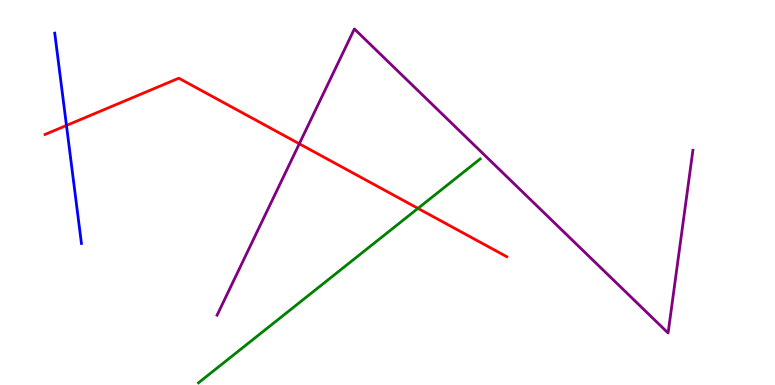[{'lines': ['blue', 'red'], 'intersections': [{'x': 0.858, 'y': 6.74}]}, {'lines': ['green', 'red'], 'intersections': [{'x': 5.39, 'y': 4.59}]}, {'lines': ['purple', 'red'], 'intersections': [{'x': 3.86, 'y': 6.27}]}, {'lines': ['blue', 'green'], 'intersections': []}, {'lines': ['blue', 'purple'], 'intersections': []}, {'lines': ['green', 'purple'], 'intersections': []}]